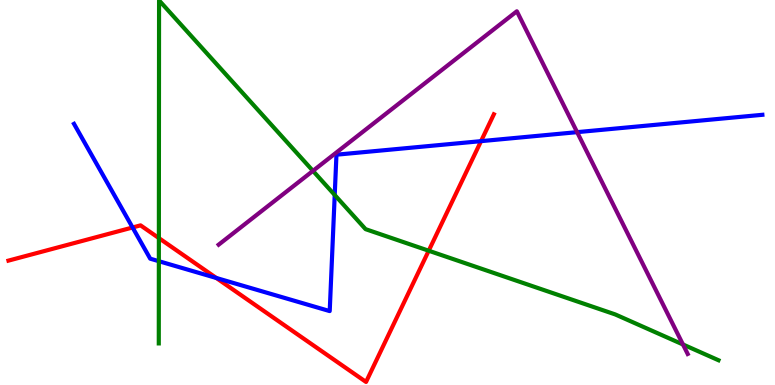[{'lines': ['blue', 'red'], 'intersections': [{'x': 1.71, 'y': 4.09}, {'x': 2.79, 'y': 2.78}, {'x': 6.21, 'y': 6.33}]}, {'lines': ['green', 'red'], 'intersections': [{'x': 2.05, 'y': 3.82}, {'x': 5.53, 'y': 3.49}]}, {'lines': ['purple', 'red'], 'intersections': []}, {'lines': ['blue', 'green'], 'intersections': [{'x': 2.05, 'y': 3.22}, {'x': 4.32, 'y': 4.94}]}, {'lines': ['blue', 'purple'], 'intersections': [{'x': 7.45, 'y': 6.57}]}, {'lines': ['green', 'purple'], 'intersections': [{'x': 4.04, 'y': 5.56}, {'x': 8.81, 'y': 1.05}]}]